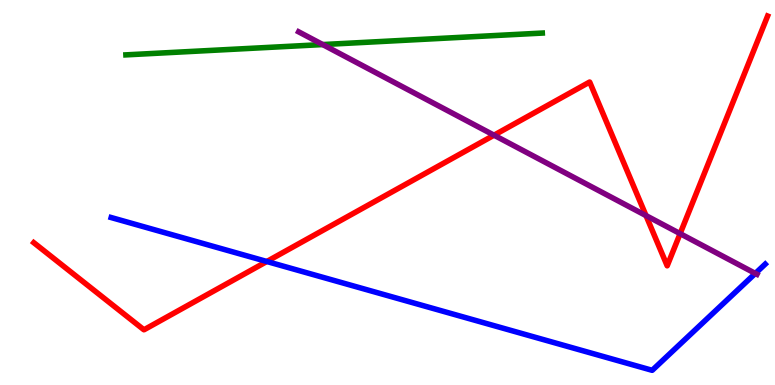[{'lines': ['blue', 'red'], 'intersections': [{'x': 3.44, 'y': 3.21}]}, {'lines': ['green', 'red'], 'intersections': []}, {'lines': ['purple', 'red'], 'intersections': [{'x': 6.37, 'y': 6.49}, {'x': 8.34, 'y': 4.4}, {'x': 8.78, 'y': 3.93}]}, {'lines': ['blue', 'green'], 'intersections': []}, {'lines': ['blue', 'purple'], 'intersections': [{'x': 9.75, 'y': 2.9}]}, {'lines': ['green', 'purple'], 'intersections': [{'x': 4.16, 'y': 8.84}]}]